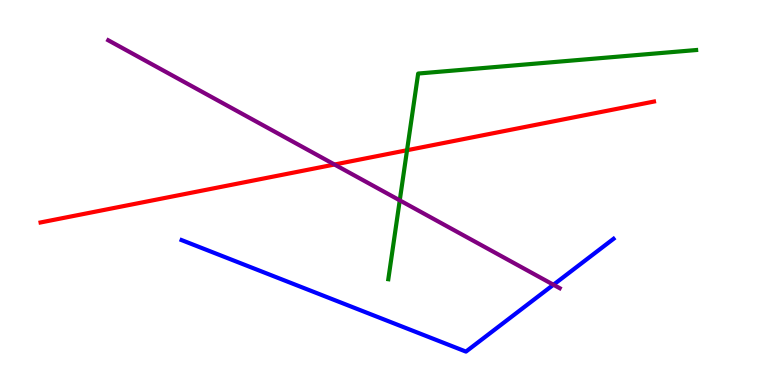[{'lines': ['blue', 'red'], 'intersections': []}, {'lines': ['green', 'red'], 'intersections': [{'x': 5.25, 'y': 6.1}]}, {'lines': ['purple', 'red'], 'intersections': [{'x': 4.32, 'y': 5.73}]}, {'lines': ['blue', 'green'], 'intersections': []}, {'lines': ['blue', 'purple'], 'intersections': [{'x': 7.14, 'y': 2.6}]}, {'lines': ['green', 'purple'], 'intersections': [{'x': 5.16, 'y': 4.8}]}]